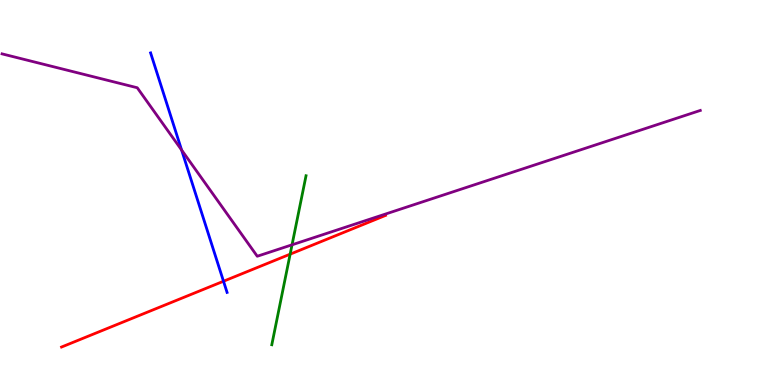[{'lines': ['blue', 'red'], 'intersections': [{'x': 2.88, 'y': 2.69}]}, {'lines': ['green', 'red'], 'intersections': [{'x': 3.74, 'y': 3.4}]}, {'lines': ['purple', 'red'], 'intersections': []}, {'lines': ['blue', 'green'], 'intersections': []}, {'lines': ['blue', 'purple'], 'intersections': [{'x': 2.34, 'y': 6.1}]}, {'lines': ['green', 'purple'], 'intersections': [{'x': 3.77, 'y': 3.64}]}]